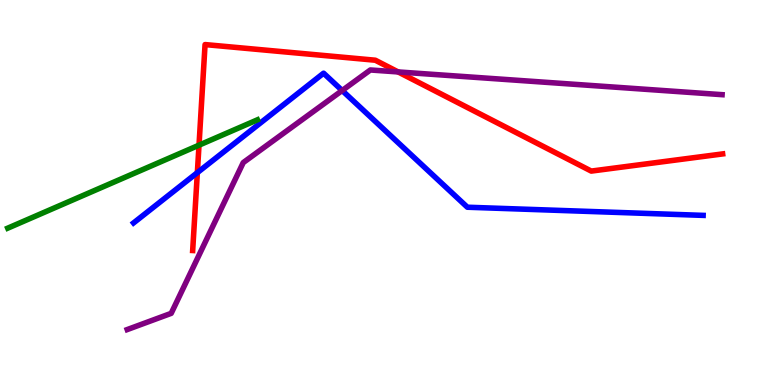[{'lines': ['blue', 'red'], 'intersections': [{'x': 2.55, 'y': 5.52}]}, {'lines': ['green', 'red'], 'intersections': [{'x': 2.57, 'y': 6.23}]}, {'lines': ['purple', 'red'], 'intersections': [{'x': 5.14, 'y': 8.13}]}, {'lines': ['blue', 'green'], 'intersections': []}, {'lines': ['blue', 'purple'], 'intersections': [{'x': 4.41, 'y': 7.65}]}, {'lines': ['green', 'purple'], 'intersections': []}]